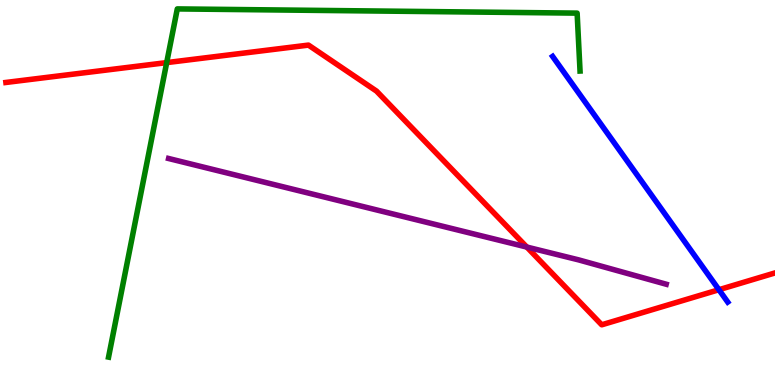[{'lines': ['blue', 'red'], 'intersections': [{'x': 9.28, 'y': 2.47}]}, {'lines': ['green', 'red'], 'intersections': [{'x': 2.15, 'y': 8.37}]}, {'lines': ['purple', 'red'], 'intersections': [{'x': 6.8, 'y': 3.58}]}, {'lines': ['blue', 'green'], 'intersections': []}, {'lines': ['blue', 'purple'], 'intersections': []}, {'lines': ['green', 'purple'], 'intersections': []}]